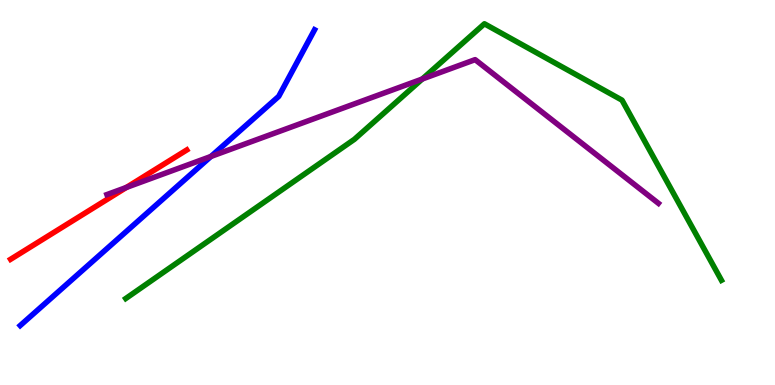[{'lines': ['blue', 'red'], 'intersections': []}, {'lines': ['green', 'red'], 'intersections': []}, {'lines': ['purple', 'red'], 'intersections': [{'x': 1.63, 'y': 5.13}]}, {'lines': ['blue', 'green'], 'intersections': []}, {'lines': ['blue', 'purple'], 'intersections': [{'x': 2.72, 'y': 5.94}]}, {'lines': ['green', 'purple'], 'intersections': [{'x': 5.45, 'y': 7.95}]}]